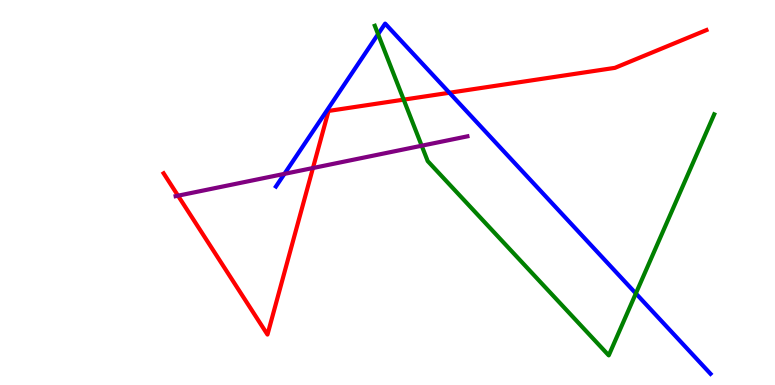[{'lines': ['blue', 'red'], 'intersections': [{'x': 5.8, 'y': 7.59}]}, {'lines': ['green', 'red'], 'intersections': [{'x': 5.21, 'y': 7.41}]}, {'lines': ['purple', 'red'], 'intersections': [{'x': 2.3, 'y': 4.92}, {'x': 4.04, 'y': 5.64}]}, {'lines': ['blue', 'green'], 'intersections': [{'x': 4.88, 'y': 9.11}, {'x': 8.2, 'y': 2.38}]}, {'lines': ['blue', 'purple'], 'intersections': [{'x': 3.67, 'y': 5.48}]}, {'lines': ['green', 'purple'], 'intersections': [{'x': 5.44, 'y': 6.22}]}]